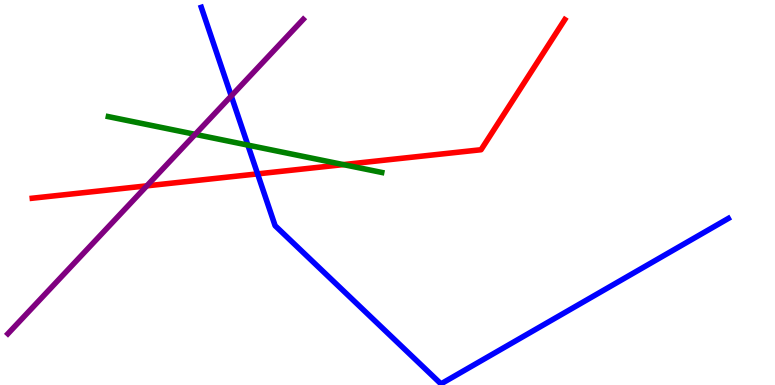[{'lines': ['blue', 'red'], 'intersections': [{'x': 3.32, 'y': 5.48}]}, {'lines': ['green', 'red'], 'intersections': [{'x': 4.43, 'y': 5.72}]}, {'lines': ['purple', 'red'], 'intersections': [{'x': 1.89, 'y': 5.17}]}, {'lines': ['blue', 'green'], 'intersections': [{'x': 3.2, 'y': 6.23}]}, {'lines': ['blue', 'purple'], 'intersections': [{'x': 2.98, 'y': 7.51}]}, {'lines': ['green', 'purple'], 'intersections': [{'x': 2.52, 'y': 6.51}]}]